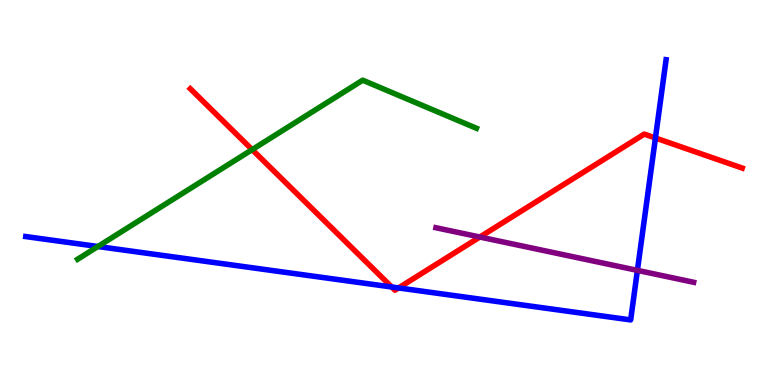[{'lines': ['blue', 'red'], 'intersections': [{'x': 5.05, 'y': 2.55}, {'x': 5.14, 'y': 2.52}, {'x': 8.46, 'y': 6.42}]}, {'lines': ['green', 'red'], 'intersections': [{'x': 3.25, 'y': 6.11}]}, {'lines': ['purple', 'red'], 'intersections': [{'x': 6.19, 'y': 3.84}]}, {'lines': ['blue', 'green'], 'intersections': [{'x': 1.26, 'y': 3.6}]}, {'lines': ['blue', 'purple'], 'intersections': [{'x': 8.22, 'y': 2.98}]}, {'lines': ['green', 'purple'], 'intersections': []}]